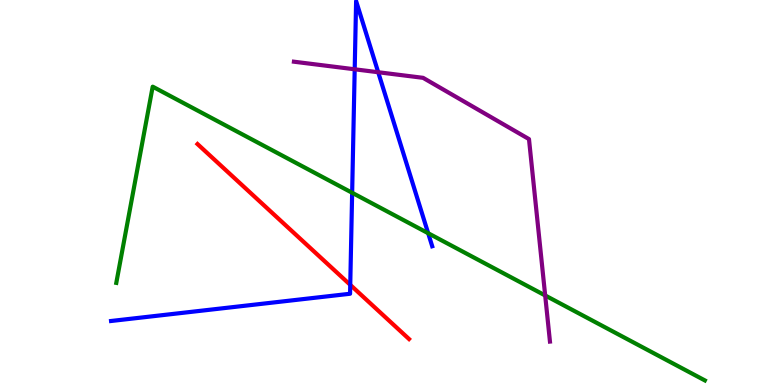[{'lines': ['blue', 'red'], 'intersections': [{'x': 4.52, 'y': 2.6}]}, {'lines': ['green', 'red'], 'intersections': []}, {'lines': ['purple', 'red'], 'intersections': []}, {'lines': ['blue', 'green'], 'intersections': [{'x': 4.54, 'y': 4.99}, {'x': 5.52, 'y': 3.94}]}, {'lines': ['blue', 'purple'], 'intersections': [{'x': 4.58, 'y': 8.2}, {'x': 4.88, 'y': 8.12}]}, {'lines': ['green', 'purple'], 'intersections': [{'x': 7.03, 'y': 2.33}]}]